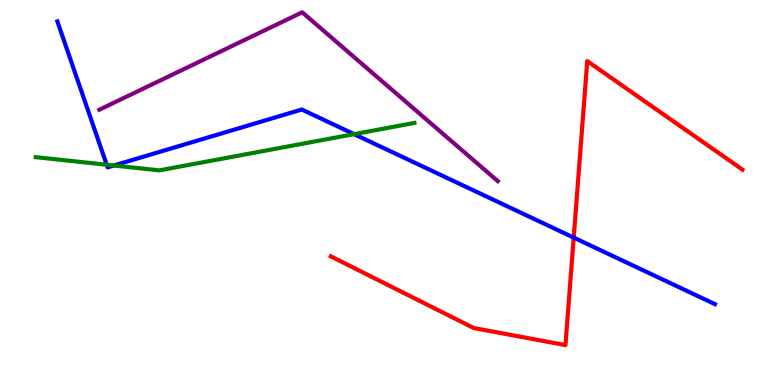[{'lines': ['blue', 'red'], 'intersections': [{'x': 7.4, 'y': 3.83}]}, {'lines': ['green', 'red'], 'intersections': []}, {'lines': ['purple', 'red'], 'intersections': []}, {'lines': ['blue', 'green'], 'intersections': [{'x': 1.38, 'y': 5.72}, {'x': 1.47, 'y': 5.7}, {'x': 4.57, 'y': 6.52}]}, {'lines': ['blue', 'purple'], 'intersections': []}, {'lines': ['green', 'purple'], 'intersections': []}]